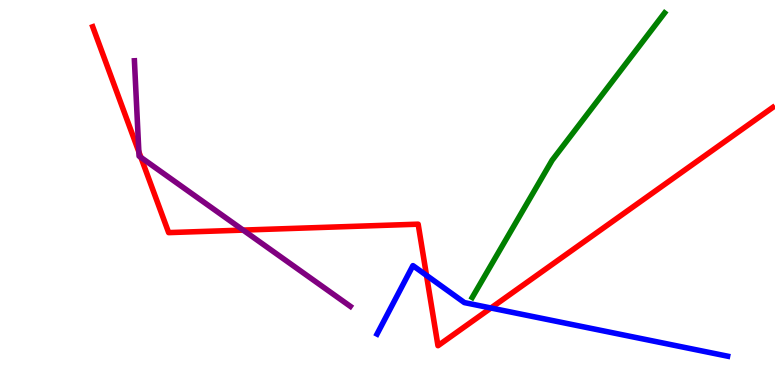[{'lines': ['blue', 'red'], 'intersections': [{'x': 5.5, 'y': 2.85}, {'x': 6.33, 'y': 2.0}]}, {'lines': ['green', 'red'], 'intersections': []}, {'lines': ['purple', 'red'], 'intersections': [{'x': 1.79, 'y': 6.06}, {'x': 1.82, 'y': 5.91}, {'x': 3.14, 'y': 4.02}]}, {'lines': ['blue', 'green'], 'intersections': []}, {'lines': ['blue', 'purple'], 'intersections': []}, {'lines': ['green', 'purple'], 'intersections': []}]